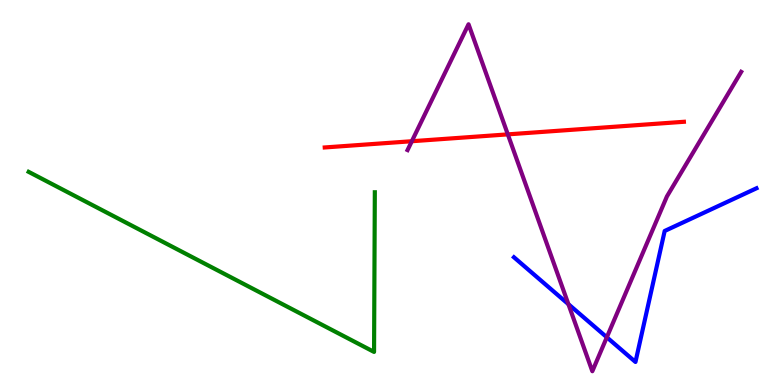[{'lines': ['blue', 'red'], 'intersections': []}, {'lines': ['green', 'red'], 'intersections': []}, {'lines': ['purple', 'red'], 'intersections': [{'x': 5.31, 'y': 6.33}, {'x': 6.55, 'y': 6.51}]}, {'lines': ['blue', 'green'], 'intersections': []}, {'lines': ['blue', 'purple'], 'intersections': [{'x': 7.33, 'y': 2.1}, {'x': 7.83, 'y': 1.24}]}, {'lines': ['green', 'purple'], 'intersections': []}]